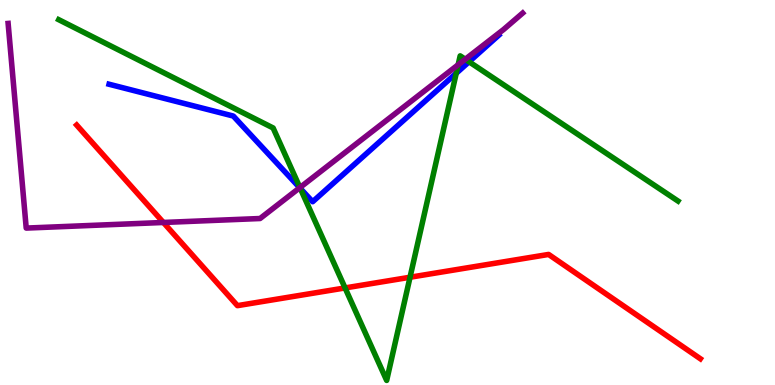[{'lines': ['blue', 'red'], 'intersections': []}, {'lines': ['green', 'red'], 'intersections': [{'x': 4.45, 'y': 2.52}, {'x': 5.29, 'y': 2.8}]}, {'lines': ['purple', 'red'], 'intersections': [{'x': 2.11, 'y': 4.22}]}, {'lines': ['blue', 'green'], 'intersections': [{'x': 3.87, 'y': 5.11}, {'x': 5.89, 'y': 8.1}, {'x': 6.05, 'y': 8.4}]}, {'lines': ['blue', 'purple'], 'intersections': [{'x': 3.87, 'y': 5.12}]}, {'lines': ['green', 'purple'], 'intersections': [{'x': 3.87, 'y': 5.13}, {'x': 5.91, 'y': 8.32}, {'x': 6.0, 'y': 8.46}]}]